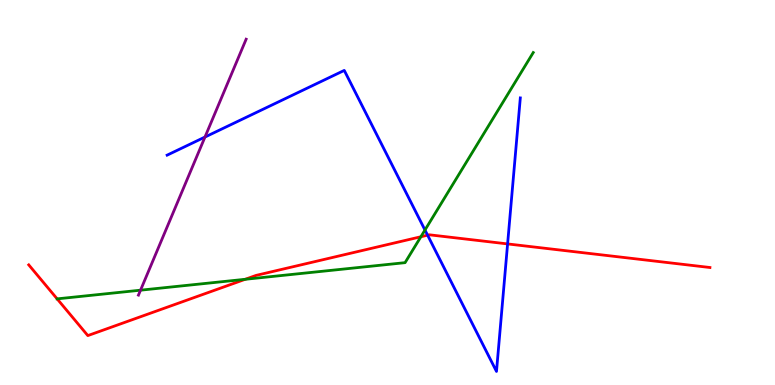[{'lines': ['blue', 'red'], 'intersections': [{'x': 5.52, 'y': 3.89}, {'x': 6.55, 'y': 3.66}]}, {'lines': ['green', 'red'], 'intersections': [{'x': 0.737, 'y': 2.24}, {'x': 3.16, 'y': 2.75}, {'x': 5.43, 'y': 3.85}]}, {'lines': ['purple', 'red'], 'intersections': []}, {'lines': ['blue', 'green'], 'intersections': [{'x': 5.48, 'y': 4.03}]}, {'lines': ['blue', 'purple'], 'intersections': [{'x': 2.64, 'y': 6.44}]}, {'lines': ['green', 'purple'], 'intersections': [{'x': 1.81, 'y': 2.46}]}]